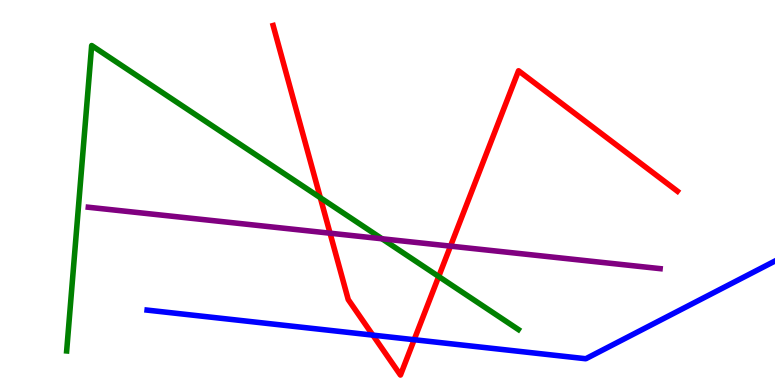[{'lines': ['blue', 'red'], 'intersections': [{'x': 4.81, 'y': 1.3}, {'x': 5.34, 'y': 1.18}]}, {'lines': ['green', 'red'], 'intersections': [{'x': 4.13, 'y': 4.86}, {'x': 5.66, 'y': 2.82}]}, {'lines': ['purple', 'red'], 'intersections': [{'x': 4.26, 'y': 3.94}, {'x': 5.81, 'y': 3.61}]}, {'lines': ['blue', 'green'], 'intersections': []}, {'lines': ['blue', 'purple'], 'intersections': []}, {'lines': ['green', 'purple'], 'intersections': [{'x': 4.93, 'y': 3.8}]}]